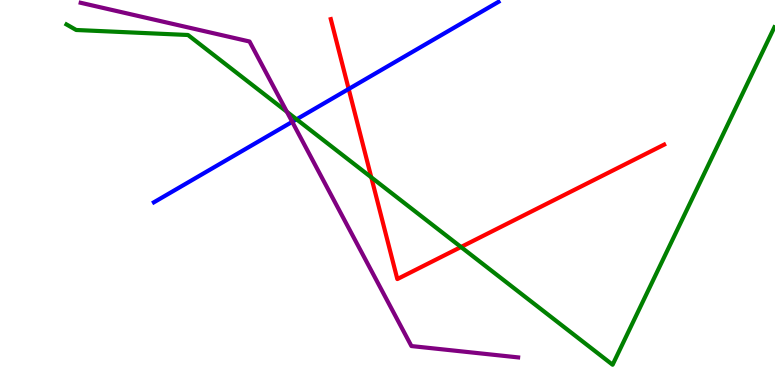[{'lines': ['blue', 'red'], 'intersections': [{'x': 4.5, 'y': 7.69}]}, {'lines': ['green', 'red'], 'intersections': [{'x': 4.79, 'y': 5.39}, {'x': 5.95, 'y': 3.58}]}, {'lines': ['purple', 'red'], 'intersections': []}, {'lines': ['blue', 'green'], 'intersections': [{'x': 3.83, 'y': 6.9}]}, {'lines': ['blue', 'purple'], 'intersections': [{'x': 3.77, 'y': 6.84}]}, {'lines': ['green', 'purple'], 'intersections': [{'x': 3.7, 'y': 7.1}]}]